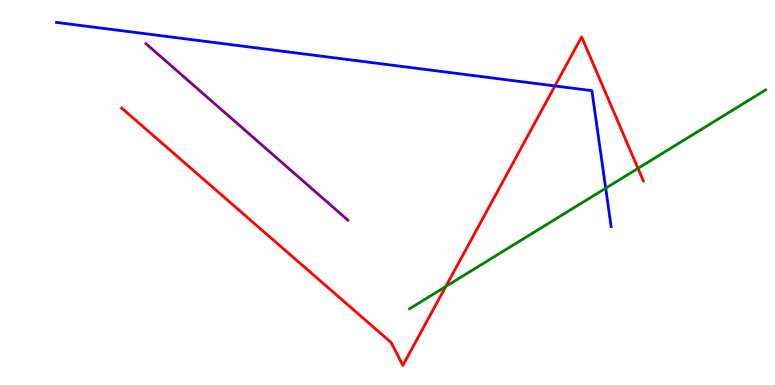[{'lines': ['blue', 'red'], 'intersections': [{'x': 7.16, 'y': 7.77}]}, {'lines': ['green', 'red'], 'intersections': [{'x': 5.75, 'y': 2.56}, {'x': 8.23, 'y': 5.63}]}, {'lines': ['purple', 'red'], 'intersections': []}, {'lines': ['blue', 'green'], 'intersections': [{'x': 7.82, 'y': 5.11}]}, {'lines': ['blue', 'purple'], 'intersections': []}, {'lines': ['green', 'purple'], 'intersections': []}]